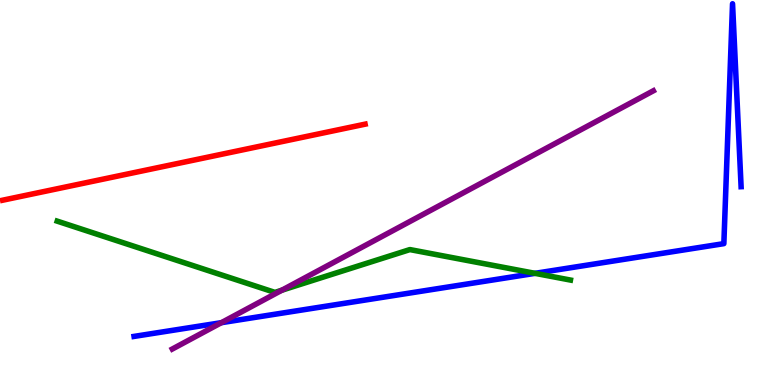[{'lines': ['blue', 'red'], 'intersections': []}, {'lines': ['green', 'red'], 'intersections': []}, {'lines': ['purple', 'red'], 'intersections': []}, {'lines': ['blue', 'green'], 'intersections': [{'x': 6.9, 'y': 2.9}]}, {'lines': ['blue', 'purple'], 'intersections': [{'x': 2.86, 'y': 1.62}]}, {'lines': ['green', 'purple'], 'intersections': [{'x': 3.64, 'y': 2.46}]}]